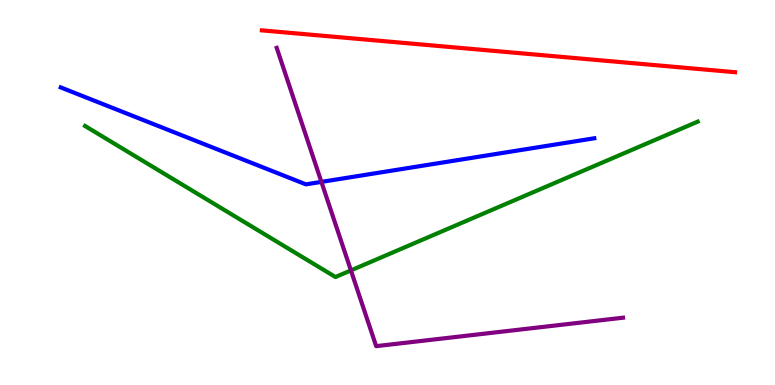[{'lines': ['blue', 'red'], 'intersections': []}, {'lines': ['green', 'red'], 'intersections': []}, {'lines': ['purple', 'red'], 'intersections': []}, {'lines': ['blue', 'green'], 'intersections': []}, {'lines': ['blue', 'purple'], 'intersections': [{'x': 4.15, 'y': 5.28}]}, {'lines': ['green', 'purple'], 'intersections': [{'x': 4.53, 'y': 2.98}]}]